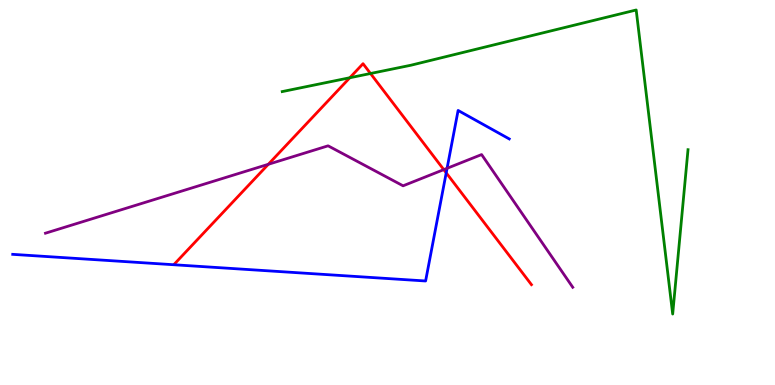[{'lines': ['blue', 'red'], 'intersections': [{'x': 5.76, 'y': 5.51}]}, {'lines': ['green', 'red'], 'intersections': [{'x': 4.51, 'y': 7.98}, {'x': 4.78, 'y': 8.09}]}, {'lines': ['purple', 'red'], 'intersections': [{'x': 3.46, 'y': 5.73}, {'x': 5.73, 'y': 5.59}]}, {'lines': ['blue', 'green'], 'intersections': []}, {'lines': ['blue', 'purple'], 'intersections': [{'x': 5.77, 'y': 5.63}]}, {'lines': ['green', 'purple'], 'intersections': []}]